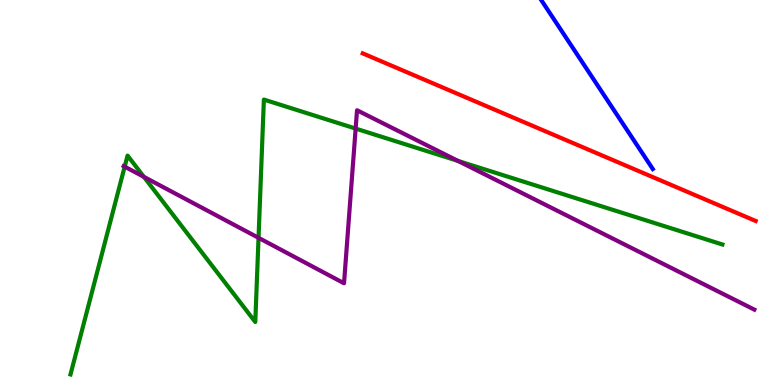[{'lines': ['blue', 'red'], 'intersections': []}, {'lines': ['green', 'red'], 'intersections': []}, {'lines': ['purple', 'red'], 'intersections': []}, {'lines': ['blue', 'green'], 'intersections': []}, {'lines': ['blue', 'purple'], 'intersections': []}, {'lines': ['green', 'purple'], 'intersections': [{'x': 1.61, 'y': 5.67}, {'x': 1.86, 'y': 5.41}, {'x': 3.34, 'y': 3.82}, {'x': 4.59, 'y': 6.66}, {'x': 5.91, 'y': 5.82}]}]